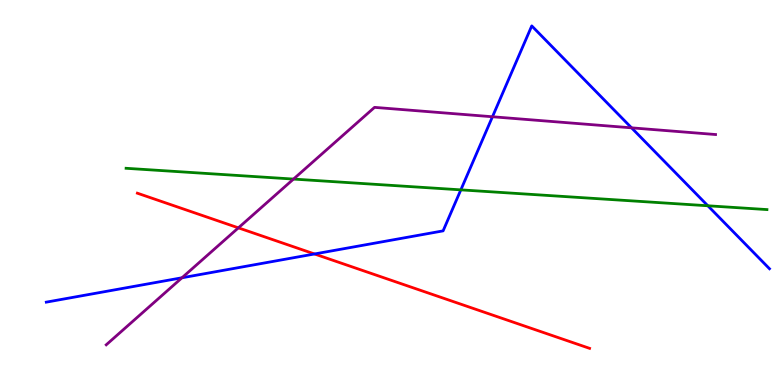[{'lines': ['blue', 'red'], 'intersections': [{'x': 4.06, 'y': 3.4}]}, {'lines': ['green', 'red'], 'intersections': []}, {'lines': ['purple', 'red'], 'intersections': [{'x': 3.08, 'y': 4.08}]}, {'lines': ['blue', 'green'], 'intersections': [{'x': 5.95, 'y': 5.07}, {'x': 9.13, 'y': 4.66}]}, {'lines': ['blue', 'purple'], 'intersections': [{'x': 2.35, 'y': 2.79}, {'x': 6.35, 'y': 6.97}, {'x': 8.15, 'y': 6.68}]}, {'lines': ['green', 'purple'], 'intersections': [{'x': 3.79, 'y': 5.35}]}]